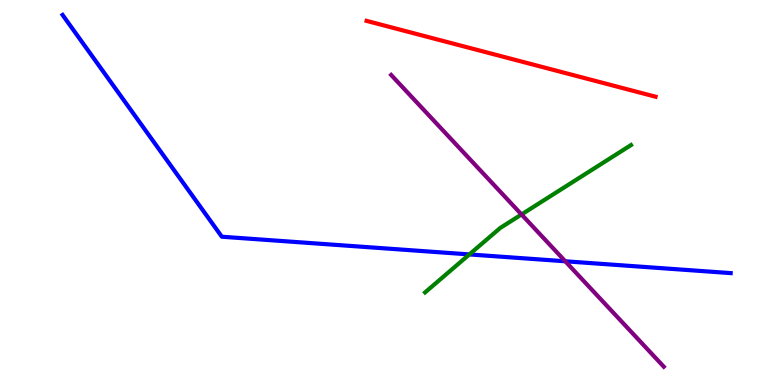[{'lines': ['blue', 'red'], 'intersections': []}, {'lines': ['green', 'red'], 'intersections': []}, {'lines': ['purple', 'red'], 'intersections': []}, {'lines': ['blue', 'green'], 'intersections': [{'x': 6.06, 'y': 3.39}]}, {'lines': ['blue', 'purple'], 'intersections': [{'x': 7.29, 'y': 3.21}]}, {'lines': ['green', 'purple'], 'intersections': [{'x': 6.73, 'y': 4.43}]}]